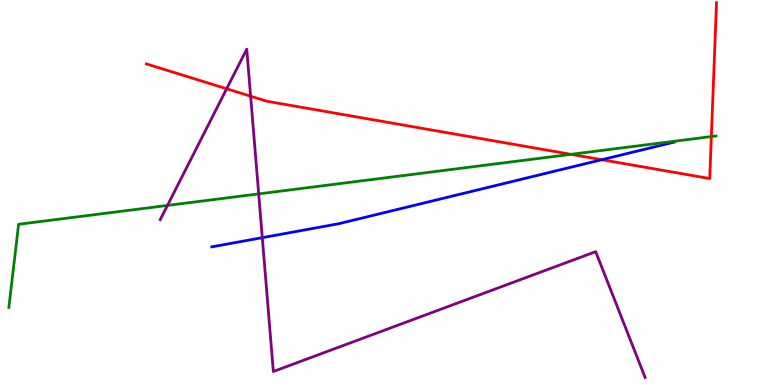[{'lines': ['blue', 'red'], 'intersections': [{'x': 7.77, 'y': 5.85}]}, {'lines': ['green', 'red'], 'intersections': [{'x': 7.37, 'y': 5.99}, {'x': 9.18, 'y': 6.45}]}, {'lines': ['purple', 'red'], 'intersections': [{'x': 2.92, 'y': 7.69}, {'x': 3.23, 'y': 7.5}]}, {'lines': ['blue', 'green'], 'intersections': []}, {'lines': ['blue', 'purple'], 'intersections': [{'x': 3.38, 'y': 3.83}]}, {'lines': ['green', 'purple'], 'intersections': [{'x': 2.16, 'y': 4.66}, {'x': 3.34, 'y': 4.96}]}]